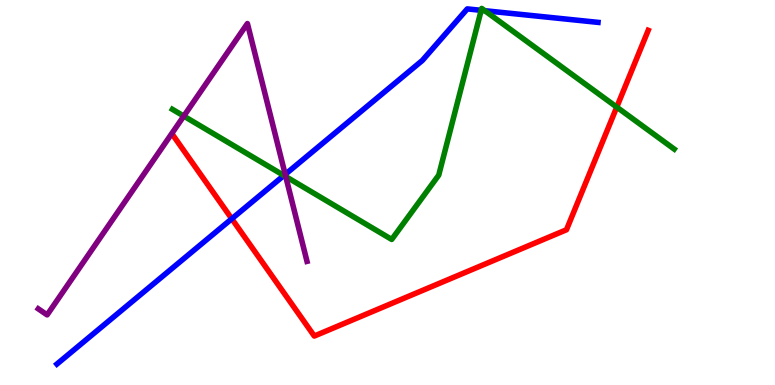[{'lines': ['blue', 'red'], 'intersections': [{'x': 2.99, 'y': 4.32}]}, {'lines': ['green', 'red'], 'intersections': [{'x': 7.96, 'y': 7.22}]}, {'lines': ['purple', 'red'], 'intersections': []}, {'lines': ['blue', 'green'], 'intersections': [{'x': 3.66, 'y': 5.44}, {'x': 6.21, 'y': 9.73}, {'x': 6.26, 'y': 9.72}]}, {'lines': ['blue', 'purple'], 'intersections': [{'x': 3.68, 'y': 5.47}]}, {'lines': ['green', 'purple'], 'intersections': [{'x': 2.37, 'y': 6.98}, {'x': 3.69, 'y': 5.41}]}]